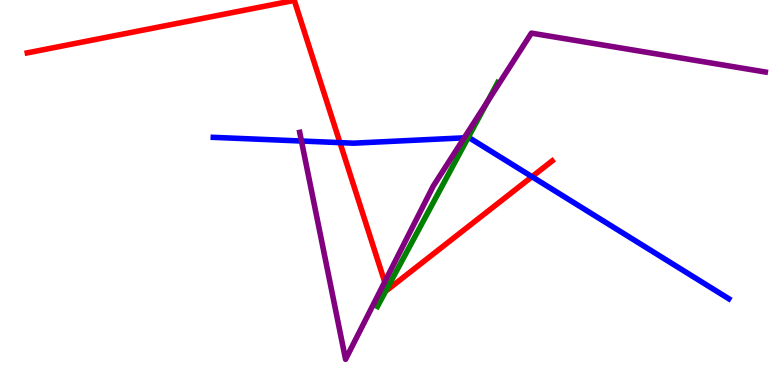[{'lines': ['blue', 'red'], 'intersections': [{'x': 4.39, 'y': 6.3}, {'x': 6.86, 'y': 5.41}]}, {'lines': ['green', 'red'], 'intersections': [{'x': 4.99, 'y': 2.5}]}, {'lines': ['purple', 'red'], 'intersections': [{'x': 4.96, 'y': 2.68}]}, {'lines': ['blue', 'green'], 'intersections': [{'x': 6.04, 'y': 6.43}]}, {'lines': ['blue', 'purple'], 'intersections': [{'x': 3.89, 'y': 6.34}, {'x': 5.99, 'y': 6.42}]}, {'lines': ['green', 'purple'], 'intersections': [{'x': 6.29, 'y': 7.36}]}]